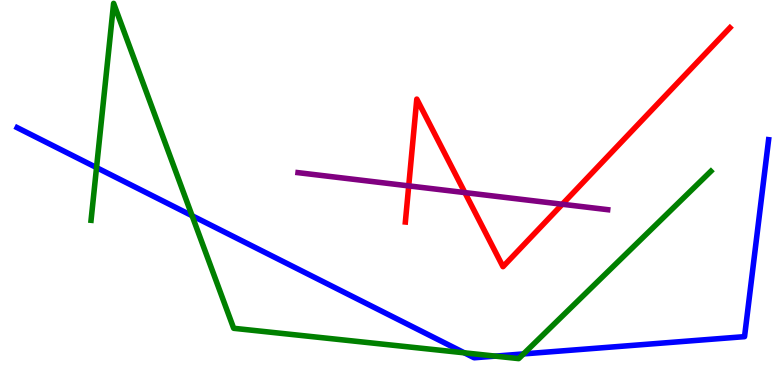[{'lines': ['blue', 'red'], 'intersections': []}, {'lines': ['green', 'red'], 'intersections': []}, {'lines': ['purple', 'red'], 'intersections': [{'x': 5.27, 'y': 5.17}, {'x': 6.0, 'y': 5.0}, {'x': 7.26, 'y': 4.69}]}, {'lines': ['blue', 'green'], 'intersections': [{'x': 1.25, 'y': 5.65}, {'x': 2.48, 'y': 4.4}, {'x': 5.99, 'y': 0.836}, {'x': 6.39, 'y': 0.75}, {'x': 6.75, 'y': 0.807}]}, {'lines': ['blue', 'purple'], 'intersections': []}, {'lines': ['green', 'purple'], 'intersections': []}]